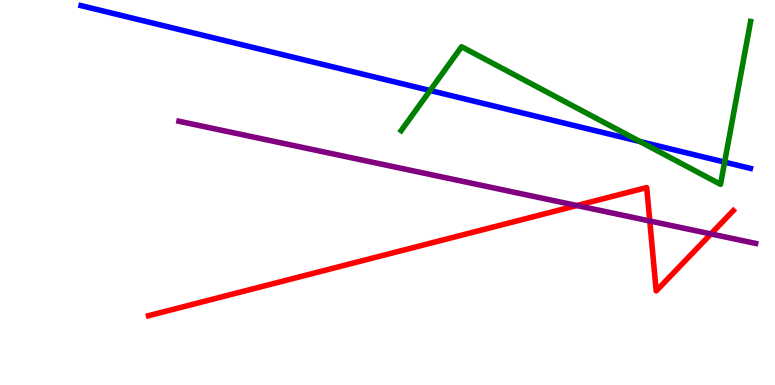[{'lines': ['blue', 'red'], 'intersections': []}, {'lines': ['green', 'red'], 'intersections': []}, {'lines': ['purple', 'red'], 'intersections': [{'x': 7.44, 'y': 4.66}, {'x': 8.38, 'y': 4.26}, {'x': 9.17, 'y': 3.92}]}, {'lines': ['blue', 'green'], 'intersections': [{'x': 5.55, 'y': 7.65}, {'x': 8.26, 'y': 6.32}, {'x': 9.35, 'y': 5.79}]}, {'lines': ['blue', 'purple'], 'intersections': []}, {'lines': ['green', 'purple'], 'intersections': []}]